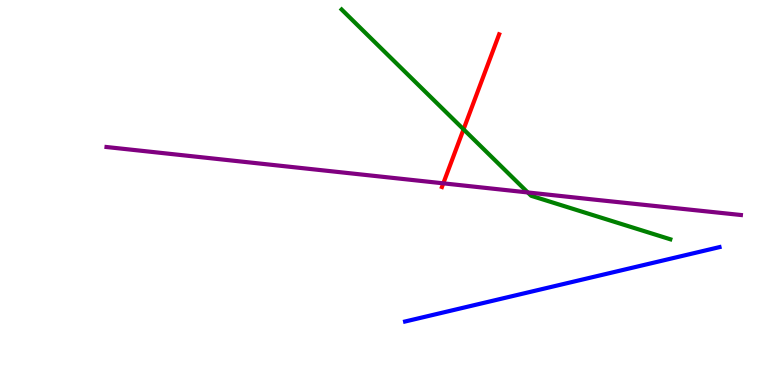[{'lines': ['blue', 'red'], 'intersections': []}, {'lines': ['green', 'red'], 'intersections': [{'x': 5.98, 'y': 6.64}]}, {'lines': ['purple', 'red'], 'intersections': [{'x': 5.72, 'y': 5.24}]}, {'lines': ['blue', 'green'], 'intersections': []}, {'lines': ['blue', 'purple'], 'intersections': []}, {'lines': ['green', 'purple'], 'intersections': [{'x': 6.81, 'y': 5.0}]}]